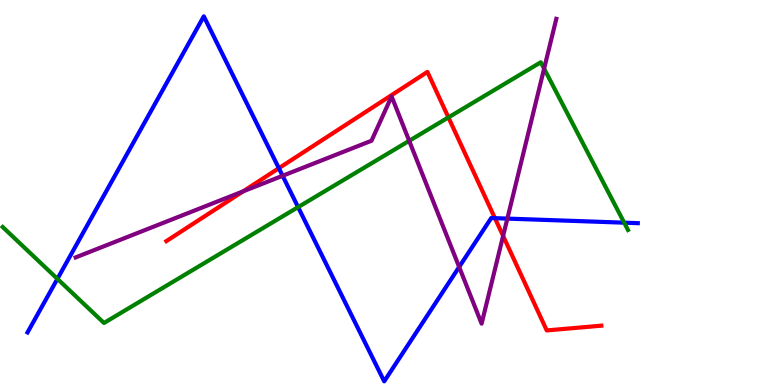[{'lines': ['blue', 'red'], 'intersections': [{'x': 3.6, 'y': 5.63}, {'x': 6.39, 'y': 4.33}]}, {'lines': ['green', 'red'], 'intersections': [{'x': 5.79, 'y': 6.95}]}, {'lines': ['purple', 'red'], 'intersections': [{'x': 3.14, 'y': 5.03}, {'x': 6.49, 'y': 3.87}]}, {'lines': ['blue', 'green'], 'intersections': [{'x': 0.741, 'y': 2.76}, {'x': 3.85, 'y': 4.62}, {'x': 8.05, 'y': 4.22}]}, {'lines': ['blue', 'purple'], 'intersections': [{'x': 3.65, 'y': 5.43}, {'x': 5.92, 'y': 3.07}, {'x': 6.55, 'y': 4.32}]}, {'lines': ['green', 'purple'], 'intersections': [{'x': 5.28, 'y': 6.34}, {'x': 7.02, 'y': 8.22}]}]